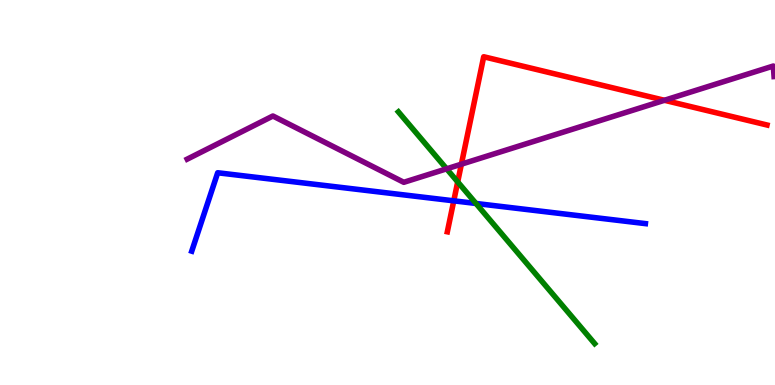[{'lines': ['blue', 'red'], 'intersections': [{'x': 5.86, 'y': 4.78}]}, {'lines': ['green', 'red'], 'intersections': [{'x': 5.91, 'y': 5.28}]}, {'lines': ['purple', 'red'], 'intersections': [{'x': 5.95, 'y': 5.74}, {'x': 8.57, 'y': 7.4}]}, {'lines': ['blue', 'green'], 'intersections': [{'x': 6.14, 'y': 4.72}]}, {'lines': ['blue', 'purple'], 'intersections': []}, {'lines': ['green', 'purple'], 'intersections': [{'x': 5.76, 'y': 5.62}]}]